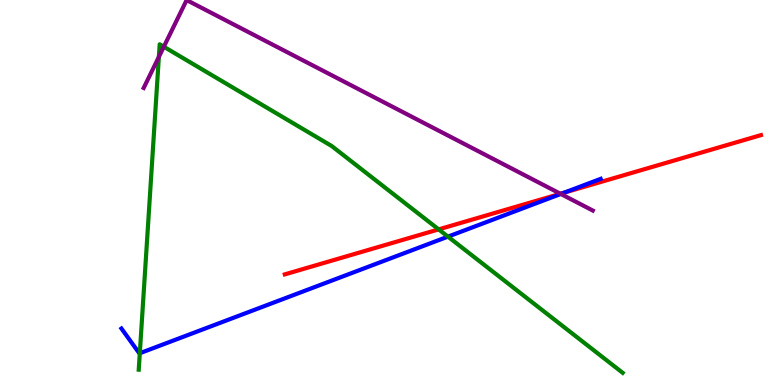[{'lines': ['blue', 'red'], 'intersections': [{'x': 7.28, 'y': 5.0}]}, {'lines': ['green', 'red'], 'intersections': [{'x': 5.66, 'y': 4.04}]}, {'lines': ['purple', 'red'], 'intersections': [{'x': 7.23, 'y': 4.97}]}, {'lines': ['blue', 'green'], 'intersections': [{'x': 1.8, 'y': 0.825}, {'x': 5.78, 'y': 3.85}]}, {'lines': ['blue', 'purple'], 'intersections': [{'x': 7.24, 'y': 4.96}]}, {'lines': ['green', 'purple'], 'intersections': [{'x': 2.05, 'y': 8.52}, {'x': 2.11, 'y': 8.79}]}]